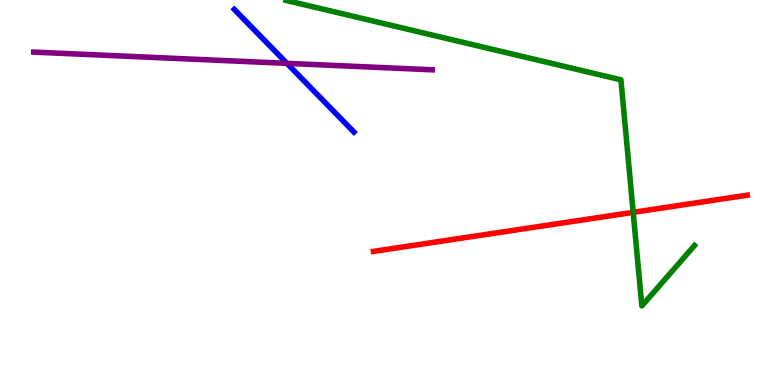[{'lines': ['blue', 'red'], 'intersections': []}, {'lines': ['green', 'red'], 'intersections': [{'x': 8.17, 'y': 4.48}]}, {'lines': ['purple', 'red'], 'intersections': []}, {'lines': ['blue', 'green'], 'intersections': []}, {'lines': ['blue', 'purple'], 'intersections': [{'x': 3.7, 'y': 8.35}]}, {'lines': ['green', 'purple'], 'intersections': []}]